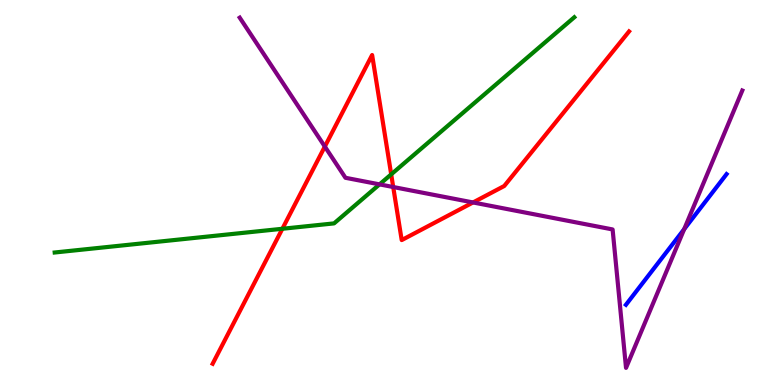[{'lines': ['blue', 'red'], 'intersections': []}, {'lines': ['green', 'red'], 'intersections': [{'x': 3.64, 'y': 4.06}, {'x': 5.05, 'y': 5.47}]}, {'lines': ['purple', 'red'], 'intersections': [{'x': 4.19, 'y': 6.19}, {'x': 5.07, 'y': 5.14}, {'x': 6.1, 'y': 4.74}]}, {'lines': ['blue', 'green'], 'intersections': []}, {'lines': ['blue', 'purple'], 'intersections': [{'x': 8.83, 'y': 4.05}]}, {'lines': ['green', 'purple'], 'intersections': [{'x': 4.9, 'y': 5.21}]}]